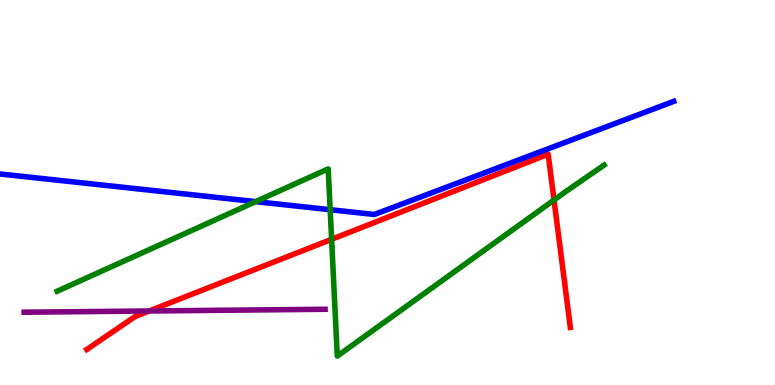[{'lines': ['blue', 'red'], 'intersections': []}, {'lines': ['green', 'red'], 'intersections': [{'x': 4.28, 'y': 3.78}, {'x': 7.15, 'y': 4.8}]}, {'lines': ['purple', 'red'], 'intersections': [{'x': 1.93, 'y': 1.92}]}, {'lines': ['blue', 'green'], 'intersections': [{'x': 3.3, 'y': 4.76}, {'x': 4.26, 'y': 4.55}]}, {'lines': ['blue', 'purple'], 'intersections': []}, {'lines': ['green', 'purple'], 'intersections': []}]